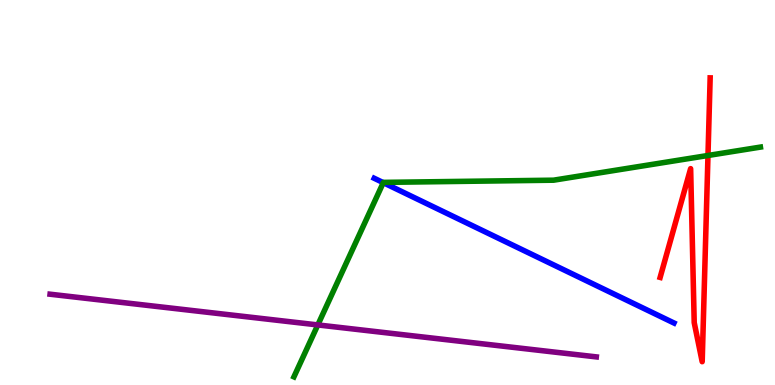[{'lines': ['blue', 'red'], 'intersections': []}, {'lines': ['green', 'red'], 'intersections': [{'x': 9.14, 'y': 5.96}]}, {'lines': ['purple', 'red'], 'intersections': []}, {'lines': ['blue', 'green'], 'intersections': [{'x': 4.95, 'y': 5.26}]}, {'lines': ['blue', 'purple'], 'intersections': []}, {'lines': ['green', 'purple'], 'intersections': [{'x': 4.1, 'y': 1.56}]}]